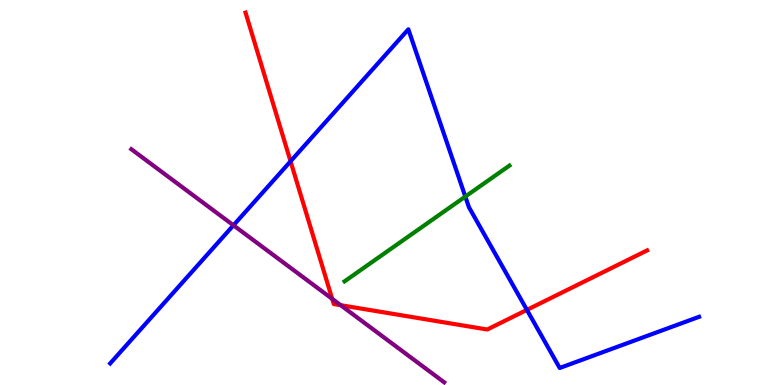[{'lines': ['blue', 'red'], 'intersections': [{'x': 3.75, 'y': 5.81}, {'x': 6.8, 'y': 1.95}]}, {'lines': ['green', 'red'], 'intersections': []}, {'lines': ['purple', 'red'], 'intersections': [{'x': 4.29, 'y': 2.24}, {'x': 4.4, 'y': 2.07}]}, {'lines': ['blue', 'green'], 'intersections': [{'x': 6.0, 'y': 4.89}]}, {'lines': ['blue', 'purple'], 'intersections': [{'x': 3.01, 'y': 4.15}]}, {'lines': ['green', 'purple'], 'intersections': []}]